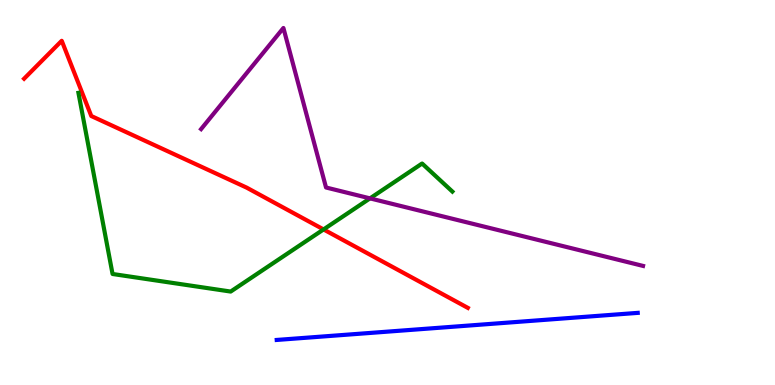[{'lines': ['blue', 'red'], 'intersections': []}, {'lines': ['green', 'red'], 'intersections': [{'x': 4.17, 'y': 4.04}]}, {'lines': ['purple', 'red'], 'intersections': []}, {'lines': ['blue', 'green'], 'intersections': []}, {'lines': ['blue', 'purple'], 'intersections': []}, {'lines': ['green', 'purple'], 'intersections': [{'x': 4.77, 'y': 4.85}]}]